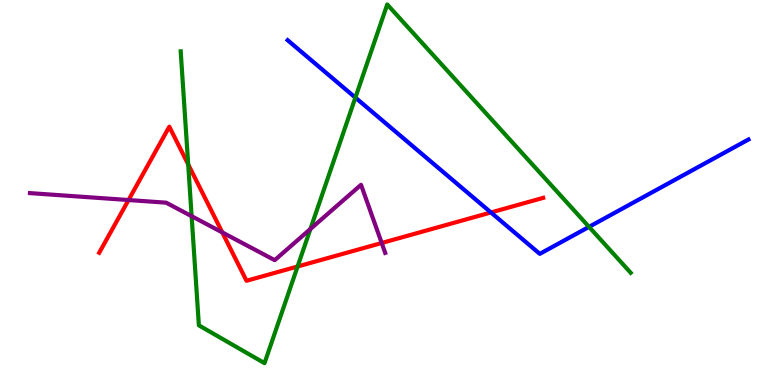[{'lines': ['blue', 'red'], 'intersections': [{'x': 6.33, 'y': 4.48}]}, {'lines': ['green', 'red'], 'intersections': [{'x': 2.43, 'y': 5.73}, {'x': 3.84, 'y': 3.08}]}, {'lines': ['purple', 'red'], 'intersections': [{'x': 1.66, 'y': 4.8}, {'x': 2.87, 'y': 3.96}, {'x': 4.93, 'y': 3.69}]}, {'lines': ['blue', 'green'], 'intersections': [{'x': 4.59, 'y': 7.46}, {'x': 7.6, 'y': 4.11}]}, {'lines': ['blue', 'purple'], 'intersections': []}, {'lines': ['green', 'purple'], 'intersections': [{'x': 2.47, 'y': 4.38}, {'x': 4.01, 'y': 4.05}]}]